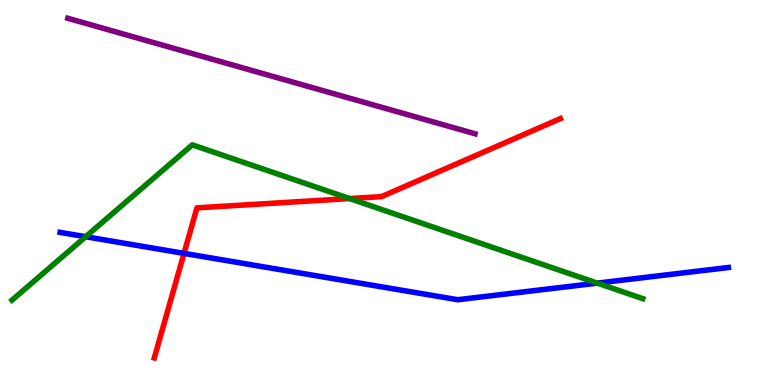[{'lines': ['blue', 'red'], 'intersections': [{'x': 2.37, 'y': 3.42}]}, {'lines': ['green', 'red'], 'intersections': [{'x': 4.51, 'y': 4.84}]}, {'lines': ['purple', 'red'], 'intersections': []}, {'lines': ['blue', 'green'], 'intersections': [{'x': 1.11, 'y': 3.85}, {'x': 7.71, 'y': 2.65}]}, {'lines': ['blue', 'purple'], 'intersections': []}, {'lines': ['green', 'purple'], 'intersections': []}]